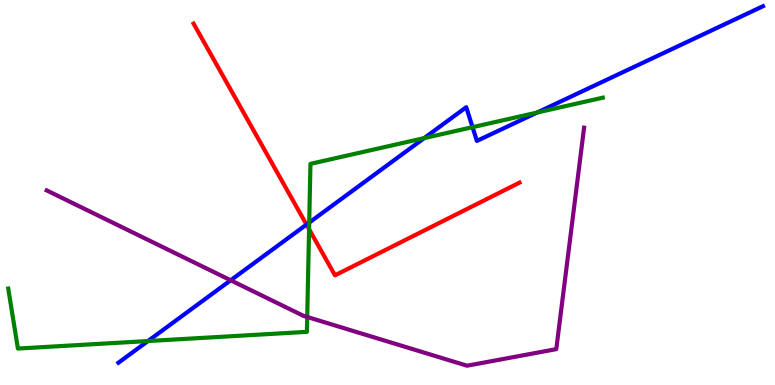[{'lines': ['blue', 'red'], 'intersections': [{'x': 3.95, 'y': 4.17}]}, {'lines': ['green', 'red'], 'intersections': [{'x': 3.99, 'y': 4.05}]}, {'lines': ['purple', 'red'], 'intersections': []}, {'lines': ['blue', 'green'], 'intersections': [{'x': 1.91, 'y': 1.14}, {'x': 3.99, 'y': 4.22}, {'x': 5.47, 'y': 6.41}, {'x': 6.1, 'y': 6.7}, {'x': 6.93, 'y': 7.08}]}, {'lines': ['blue', 'purple'], 'intersections': [{'x': 2.98, 'y': 2.72}]}, {'lines': ['green', 'purple'], 'intersections': [{'x': 3.96, 'y': 1.77}]}]